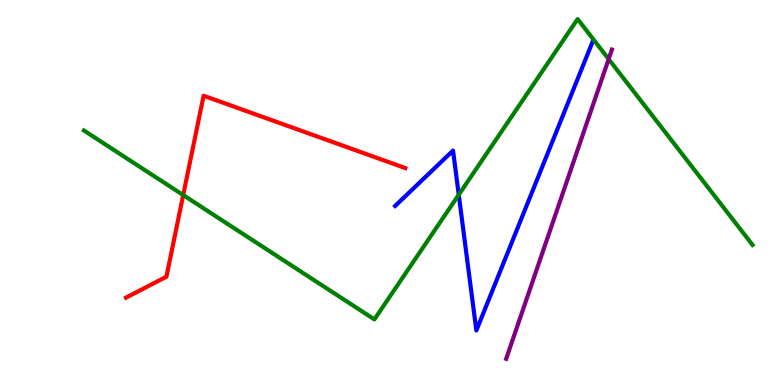[{'lines': ['blue', 'red'], 'intersections': []}, {'lines': ['green', 'red'], 'intersections': [{'x': 2.36, 'y': 4.93}]}, {'lines': ['purple', 'red'], 'intersections': []}, {'lines': ['blue', 'green'], 'intersections': [{'x': 5.92, 'y': 4.94}]}, {'lines': ['blue', 'purple'], 'intersections': []}, {'lines': ['green', 'purple'], 'intersections': [{'x': 7.85, 'y': 8.46}]}]